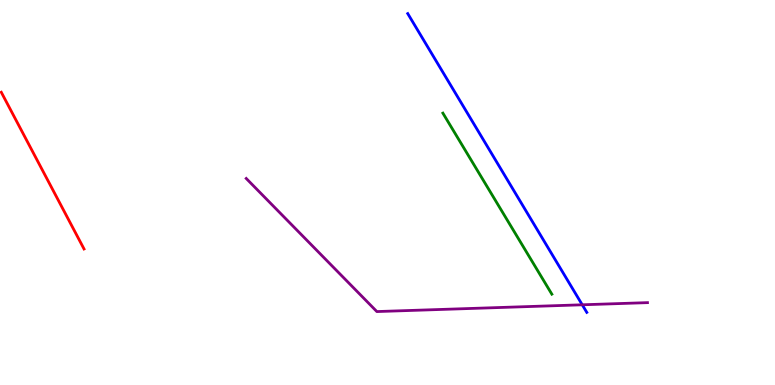[{'lines': ['blue', 'red'], 'intersections': []}, {'lines': ['green', 'red'], 'intersections': []}, {'lines': ['purple', 'red'], 'intersections': []}, {'lines': ['blue', 'green'], 'intersections': []}, {'lines': ['blue', 'purple'], 'intersections': [{'x': 7.51, 'y': 2.08}]}, {'lines': ['green', 'purple'], 'intersections': []}]